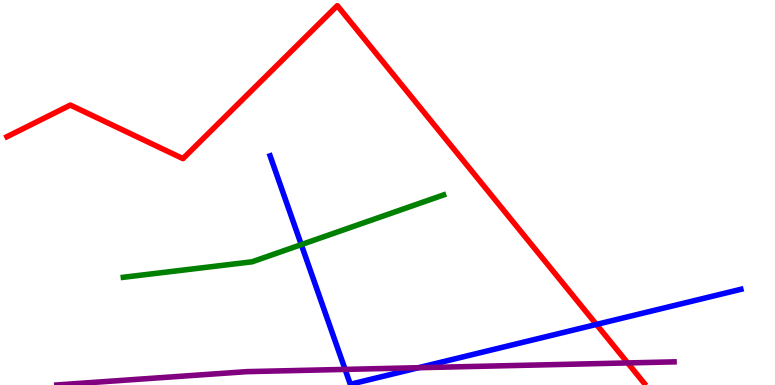[{'lines': ['blue', 'red'], 'intersections': [{'x': 7.7, 'y': 1.57}]}, {'lines': ['green', 'red'], 'intersections': []}, {'lines': ['purple', 'red'], 'intersections': [{'x': 8.1, 'y': 0.573}]}, {'lines': ['blue', 'green'], 'intersections': [{'x': 3.89, 'y': 3.65}]}, {'lines': ['blue', 'purple'], 'intersections': [{'x': 4.45, 'y': 0.405}, {'x': 5.4, 'y': 0.449}]}, {'lines': ['green', 'purple'], 'intersections': []}]